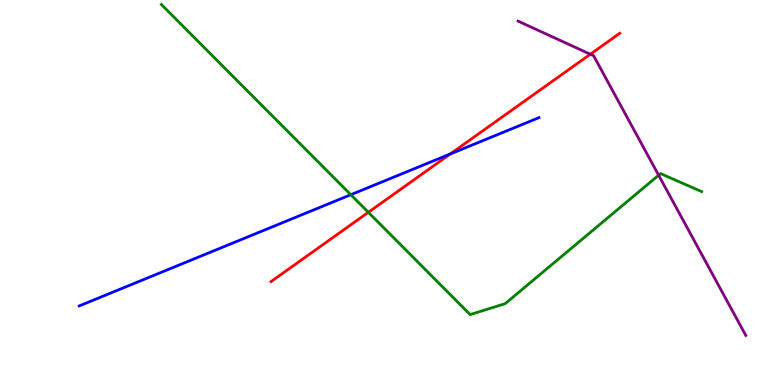[{'lines': ['blue', 'red'], 'intersections': [{'x': 5.81, 'y': 6.0}]}, {'lines': ['green', 'red'], 'intersections': [{'x': 4.75, 'y': 4.49}]}, {'lines': ['purple', 'red'], 'intersections': [{'x': 7.62, 'y': 8.59}]}, {'lines': ['blue', 'green'], 'intersections': [{'x': 4.53, 'y': 4.94}]}, {'lines': ['blue', 'purple'], 'intersections': []}, {'lines': ['green', 'purple'], 'intersections': [{'x': 8.5, 'y': 5.45}]}]